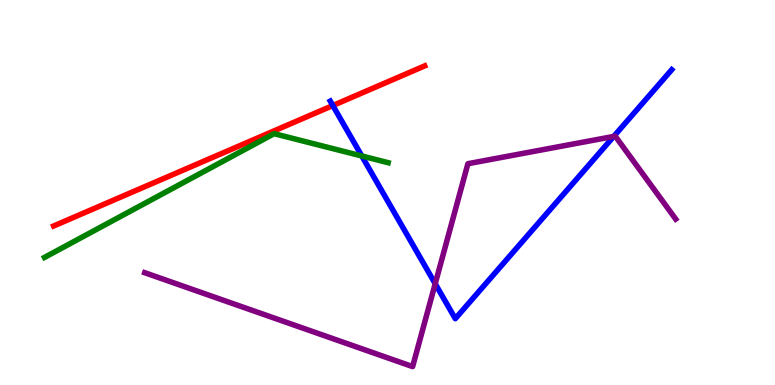[{'lines': ['blue', 'red'], 'intersections': [{'x': 4.29, 'y': 7.26}]}, {'lines': ['green', 'red'], 'intersections': []}, {'lines': ['purple', 'red'], 'intersections': []}, {'lines': ['blue', 'green'], 'intersections': [{'x': 4.67, 'y': 5.95}]}, {'lines': ['blue', 'purple'], 'intersections': [{'x': 5.62, 'y': 2.63}, {'x': 7.92, 'y': 6.46}]}, {'lines': ['green', 'purple'], 'intersections': []}]